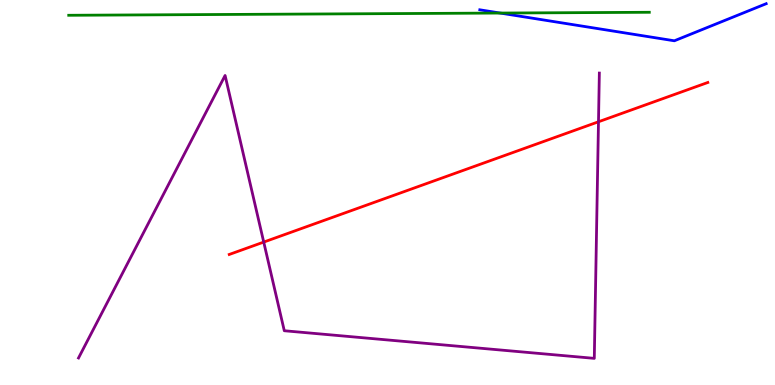[{'lines': ['blue', 'red'], 'intersections': []}, {'lines': ['green', 'red'], 'intersections': []}, {'lines': ['purple', 'red'], 'intersections': [{'x': 3.4, 'y': 3.71}, {'x': 7.72, 'y': 6.84}]}, {'lines': ['blue', 'green'], 'intersections': [{'x': 6.45, 'y': 9.66}]}, {'lines': ['blue', 'purple'], 'intersections': []}, {'lines': ['green', 'purple'], 'intersections': []}]